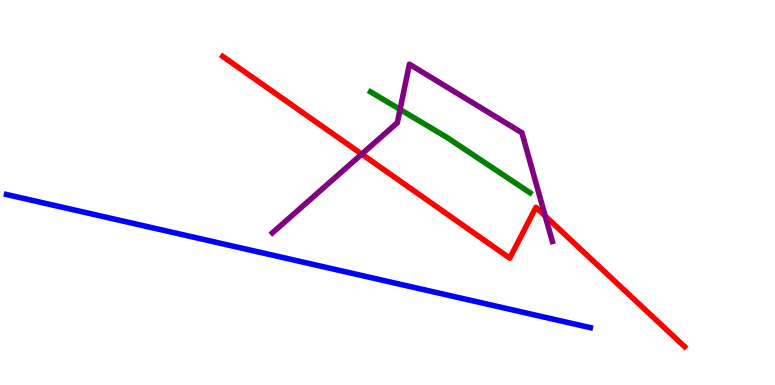[{'lines': ['blue', 'red'], 'intersections': []}, {'lines': ['green', 'red'], 'intersections': []}, {'lines': ['purple', 'red'], 'intersections': [{'x': 4.67, 'y': 6.0}, {'x': 7.04, 'y': 4.39}]}, {'lines': ['blue', 'green'], 'intersections': []}, {'lines': ['blue', 'purple'], 'intersections': []}, {'lines': ['green', 'purple'], 'intersections': [{'x': 5.16, 'y': 7.16}]}]